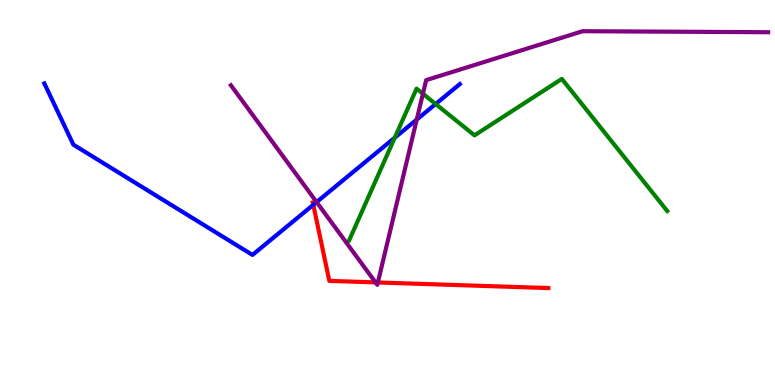[{'lines': ['blue', 'red'], 'intersections': [{'x': 4.04, 'y': 4.68}]}, {'lines': ['green', 'red'], 'intersections': []}, {'lines': ['purple', 'red'], 'intersections': [{'x': 4.85, 'y': 2.67}, {'x': 4.88, 'y': 2.66}]}, {'lines': ['blue', 'green'], 'intersections': [{'x': 5.09, 'y': 6.42}, {'x': 5.62, 'y': 7.3}]}, {'lines': ['blue', 'purple'], 'intersections': [{'x': 4.09, 'y': 4.75}, {'x': 5.38, 'y': 6.89}]}, {'lines': ['green', 'purple'], 'intersections': [{'x': 5.46, 'y': 7.56}]}]